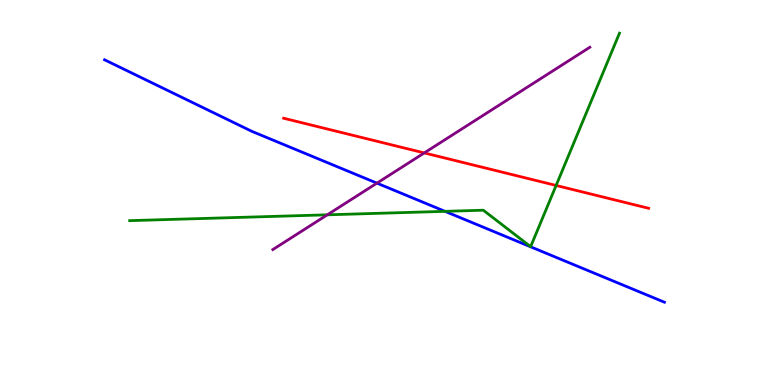[{'lines': ['blue', 'red'], 'intersections': []}, {'lines': ['green', 'red'], 'intersections': [{'x': 7.18, 'y': 5.18}]}, {'lines': ['purple', 'red'], 'intersections': [{'x': 5.47, 'y': 6.03}]}, {'lines': ['blue', 'green'], 'intersections': [{'x': 5.74, 'y': 4.51}]}, {'lines': ['blue', 'purple'], 'intersections': [{'x': 4.86, 'y': 5.24}]}, {'lines': ['green', 'purple'], 'intersections': [{'x': 4.22, 'y': 4.42}]}]